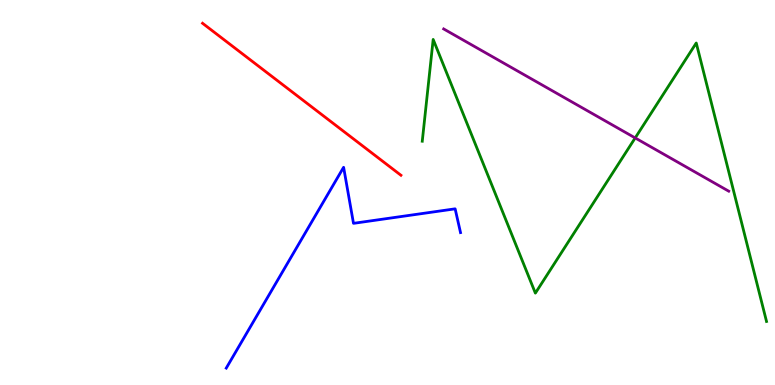[{'lines': ['blue', 'red'], 'intersections': []}, {'lines': ['green', 'red'], 'intersections': []}, {'lines': ['purple', 'red'], 'intersections': []}, {'lines': ['blue', 'green'], 'intersections': []}, {'lines': ['blue', 'purple'], 'intersections': []}, {'lines': ['green', 'purple'], 'intersections': [{'x': 8.2, 'y': 6.42}]}]